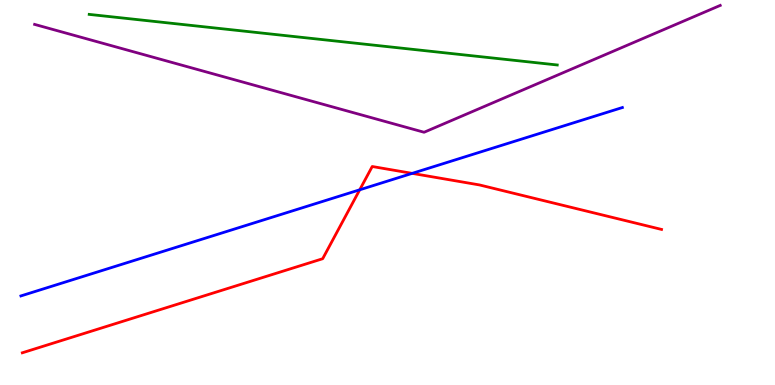[{'lines': ['blue', 'red'], 'intersections': [{'x': 4.64, 'y': 5.07}, {'x': 5.32, 'y': 5.5}]}, {'lines': ['green', 'red'], 'intersections': []}, {'lines': ['purple', 'red'], 'intersections': []}, {'lines': ['blue', 'green'], 'intersections': []}, {'lines': ['blue', 'purple'], 'intersections': []}, {'lines': ['green', 'purple'], 'intersections': []}]